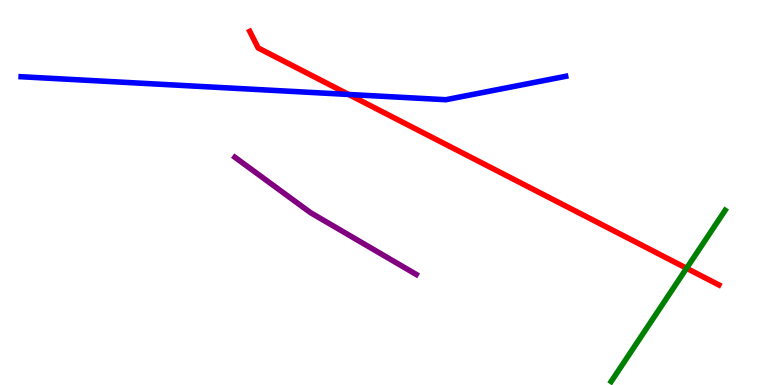[{'lines': ['blue', 'red'], 'intersections': [{'x': 4.5, 'y': 7.55}]}, {'lines': ['green', 'red'], 'intersections': [{'x': 8.86, 'y': 3.03}]}, {'lines': ['purple', 'red'], 'intersections': []}, {'lines': ['blue', 'green'], 'intersections': []}, {'lines': ['blue', 'purple'], 'intersections': []}, {'lines': ['green', 'purple'], 'intersections': []}]